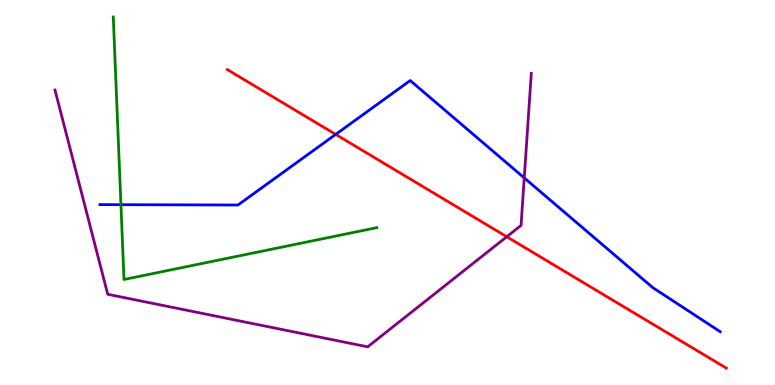[{'lines': ['blue', 'red'], 'intersections': [{'x': 4.33, 'y': 6.51}]}, {'lines': ['green', 'red'], 'intersections': []}, {'lines': ['purple', 'red'], 'intersections': [{'x': 6.54, 'y': 3.85}]}, {'lines': ['blue', 'green'], 'intersections': [{'x': 1.56, 'y': 4.68}]}, {'lines': ['blue', 'purple'], 'intersections': [{'x': 6.76, 'y': 5.38}]}, {'lines': ['green', 'purple'], 'intersections': []}]